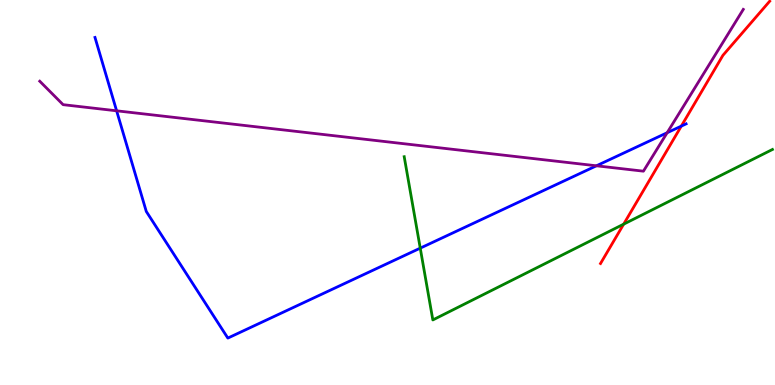[{'lines': ['blue', 'red'], 'intersections': [{'x': 8.79, 'y': 6.72}]}, {'lines': ['green', 'red'], 'intersections': [{'x': 8.05, 'y': 4.18}]}, {'lines': ['purple', 'red'], 'intersections': []}, {'lines': ['blue', 'green'], 'intersections': [{'x': 5.42, 'y': 3.55}]}, {'lines': ['blue', 'purple'], 'intersections': [{'x': 1.5, 'y': 7.12}, {'x': 7.7, 'y': 5.69}, {'x': 8.61, 'y': 6.55}]}, {'lines': ['green', 'purple'], 'intersections': []}]